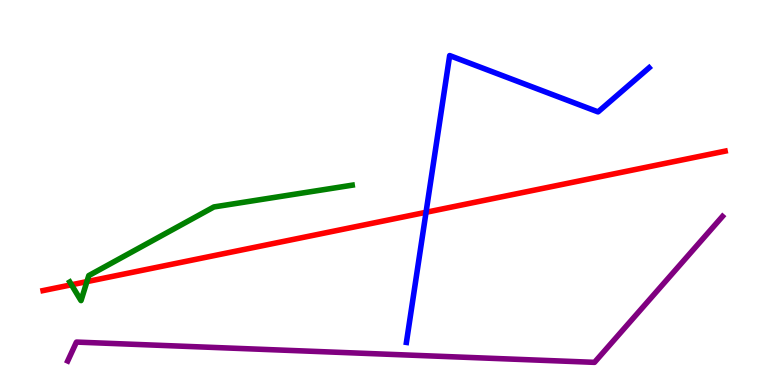[{'lines': ['blue', 'red'], 'intersections': [{'x': 5.5, 'y': 4.49}]}, {'lines': ['green', 'red'], 'intersections': [{'x': 0.922, 'y': 2.6}, {'x': 1.12, 'y': 2.69}]}, {'lines': ['purple', 'red'], 'intersections': []}, {'lines': ['blue', 'green'], 'intersections': []}, {'lines': ['blue', 'purple'], 'intersections': []}, {'lines': ['green', 'purple'], 'intersections': []}]